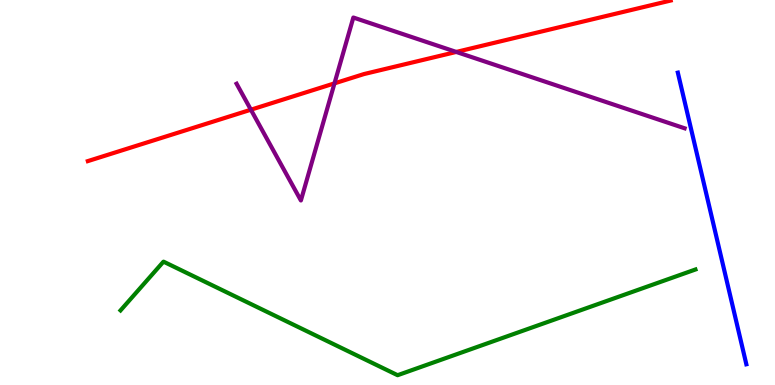[{'lines': ['blue', 'red'], 'intersections': []}, {'lines': ['green', 'red'], 'intersections': []}, {'lines': ['purple', 'red'], 'intersections': [{'x': 3.24, 'y': 7.15}, {'x': 4.32, 'y': 7.83}, {'x': 5.89, 'y': 8.65}]}, {'lines': ['blue', 'green'], 'intersections': []}, {'lines': ['blue', 'purple'], 'intersections': []}, {'lines': ['green', 'purple'], 'intersections': []}]